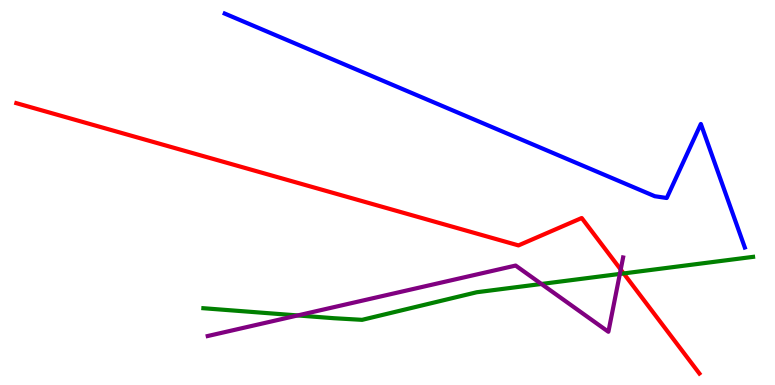[{'lines': ['blue', 'red'], 'intersections': []}, {'lines': ['green', 'red'], 'intersections': [{'x': 8.05, 'y': 2.9}]}, {'lines': ['purple', 'red'], 'intersections': [{'x': 8.01, 'y': 3.0}]}, {'lines': ['blue', 'green'], 'intersections': []}, {'lines': ['blue', 'purple'], 'intersections': []}, {'lines': ['green', 'purple'], 'intersections': [{'x': 3.84, 'y': 1.81}, {'x': 6.99, 'y': 2.62}, {'x': 8.0, 'y': 2.89}]}]